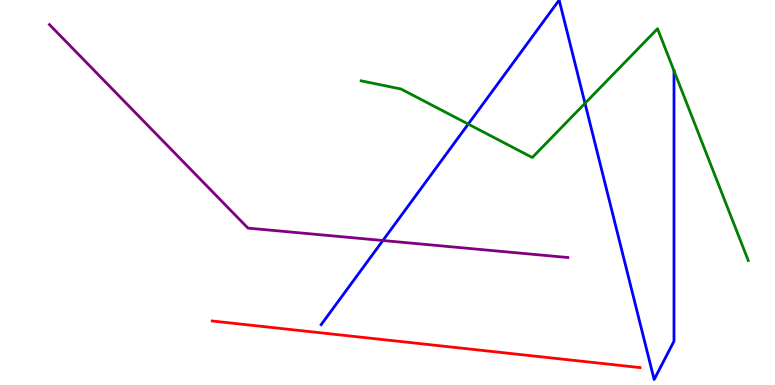[{'lines': ['blue', 'red'], 'intersections': []}, {'lines': ['green', 'red'], 'intersections': []}, {'lines': ['purple', 'red'], 'intersections': []}, {'lines': ['blue', 'green'], 'intersections': [{'x': 6.04, 'y': 6.78}, {'x': 7.55, 'y': 7.32}, {'x': 8.7, 'y': 8.16}]}, {'lines': ['blue', 'purple'], 'intersections': [{'x': 4.94, 'y': 3.75}]}, {'lines': ['green', 'purple'], 'intersections': []}]